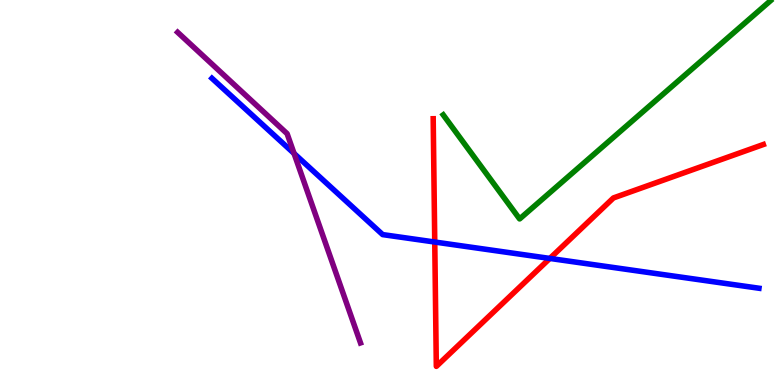[{'lines': ['blue', 'red'], 'intersections': [{'x': 5.61, 'y': 3.71}, {'x': 7.09, 'y': 3.29}]}, {'lines': ['green', 'red'], 'intersections': []}, {'lines': ['purple', 'red'], 'intersections': []}, {'lines': ['blue', 'green'], 'intersections': []}, {'lines': ['blue', 'purple'], 'intersections': [{'x': 3.79, 'y': 6.01}]}, {'lines': ['green', 'purple'], 'intersections': []}]